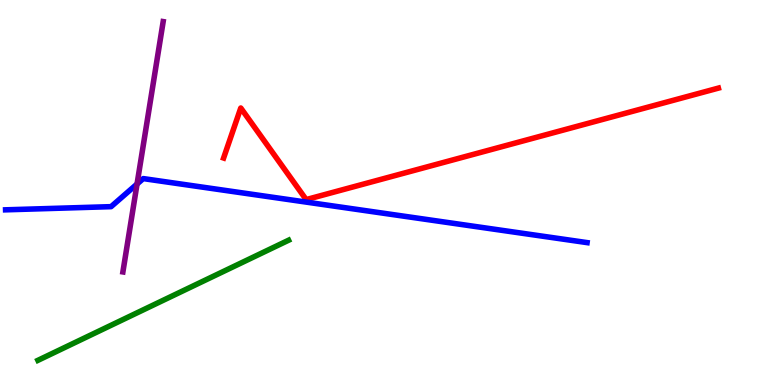[{'lines': ['blue', 'red'], 'intersections': []}, {'lines': ['green', 'red'], 'intersections': []}, {'lines': ['purple', 'red'], 'intersections': []}, {'lines': ['blue', 'green'], 'intersections': []}, {'lines': ['blue', 'purple'], 'intersections': [{'x': 1.77, 'y': 5.22}]}, {'lines': ['green', 'purple'], 'intersections': []}]